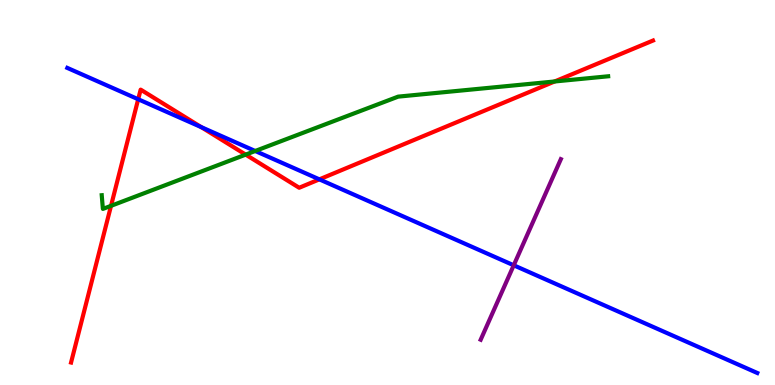[{'lines': ['blue', 'red'], 'intersections': [{'x': 1.78, 'y': 7.42}, {'x': 2.6, 'y': 6.7}, {'x': 4.12, 'y': 5.34}]}, {'lines': ['green', 'red'], 'intersections': [{'x': 1.43, 'y': 4.65}, {'x': 3.17, 'y': 5.98}, {'x': 7.16, 'y': 7.88}]}, {'lines': ['purple', 'red'], 'intersections': []}, {'lines': ['blue', 'green'], 'intersections': [{'x': 3.29, 'y': 6.08}]}, {'lines': ['blue', 'purple'], 'intersections': [{'x': 6.63, 'y': 3.11}]}, {'lines': ['green', 'purple'], 'intersections': []}]